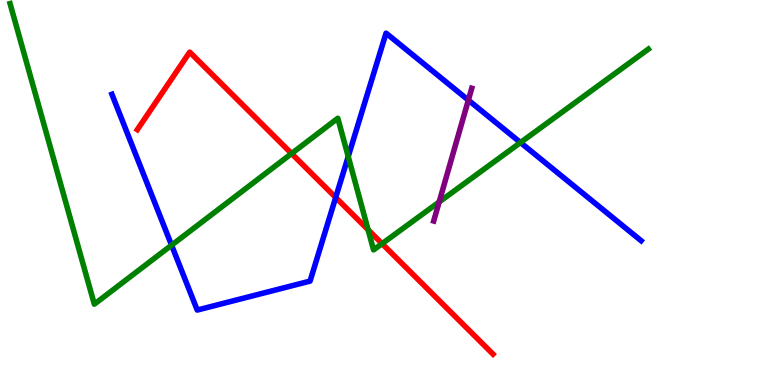[{'lines': ['blue', 'red'], 'intersections': [{'x': 4.33, 'y': 4.87}]}, {'lines': ['green', 'red'], 'intersections': [{'x': 3.76, 'y': 6.01}, {'x': 4.75, 'y': 4.03}, {'x': 4.93, 'y': 3.67}]}, {'lines': ['purple', 'red'], 'intersections': []}, {'lines': ['blue', 'green'], 'intersections': [{'x': 2.21, 'y': 3.63}, {'x': 4.49, 'y': 5.93}, {'x': 6.72, 'y': 6.3}]}, {'lines': ['blue', 'purple'], 'intersections': [{'x': 6.04, 'y': 7.4}]}, {'lines': ['green', 'purple'], 'intersections': [{'x': 5.67, 'y': 4.75}]}]